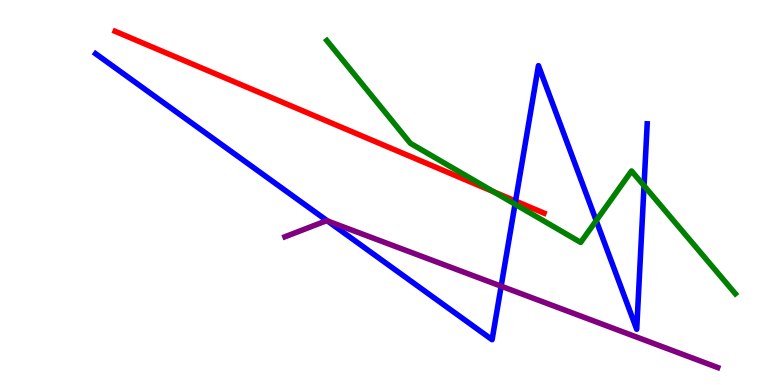[{'lines': ['blue', 'red'], 'intersections': [{'x': 6.65, 'y': 4.78}]}, {'lines': ['green', 'red'], 'intersections': [{'x': 6.37, 'y': 5.02}]}, {'lines': ['purple', 'red'], 'intersections': []}, {'lines': ['blue', 'green'], 'intersections': [{'x': 6.65, 'y': 4.7}, {'x': 7.69, 'y': 4.27}, {'x': 8.31, 'y': 5.18}]}, {'lines': ['blue', 'purple'], 'intersections': [{'x': 4.23, 'y': 4.26}, {'x': 6.47, 'y': 2.57}]}, {'lines': ['green', 'purple'], 'intersections': []}]